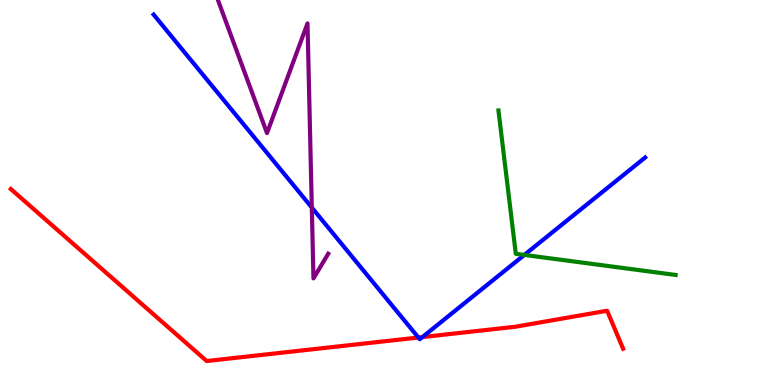[{'lines': ['blue', 'red'], 'intersections': [{'x': 5.4, 'y': 1.23}, {'x': 5.45, 'y': 1.25}]}, {'lines': ['green', 'red'], 'intersections': []}, {'lines': ['purple', 'red'], 'intersections': []}, {'lines': ['blue', 'green'], 'intersections': [{'x': 6.77, 'y': 3.38}]}, {'lines': ['blue', 'purple'], 'intersections': [{'x': 4.02, 'y': 4.61}]}, {'lines': ['green', 'purple'], 'intersections': []}]